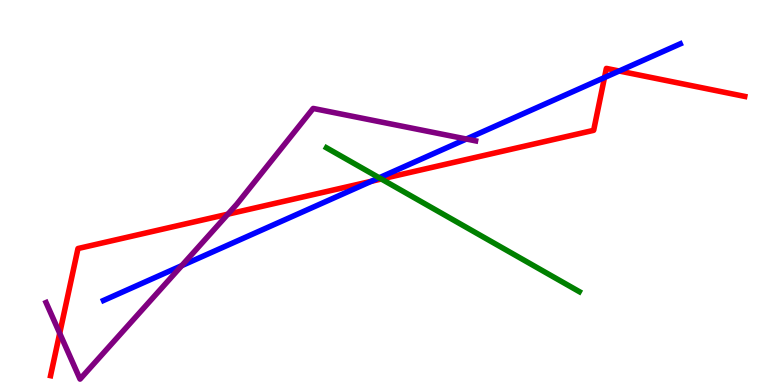[{'lines': ['blue', 'red'], 'intersections': [{'x': 4.79, 'y': 5.29}, {'x': 7.8, 'y': 7.99}, {'x': 7.99, 'y': 8.16}]}, {'lines': ['green', 'red'], 'intersections': [{'x': 4.92, 'y': 5.35}]}, {'lines': ['purple', 'red'], 'intersections': [{'x': 0.77, 'y': 1.34}, {'x': 2.94, 'y': 4.44}]}, {'lines': ['blue', 'green'], 'intersections': [{'x': 4.89, 'y': 5.38}]}, {'lines': ['blue', 'purple'], 'intersections': [{'x': 2.34, 'y': 3.1}, {'x': 6.02, 'y': 6.39}]}, {'lines': ['green', 'purple'], 'intersections': []}]